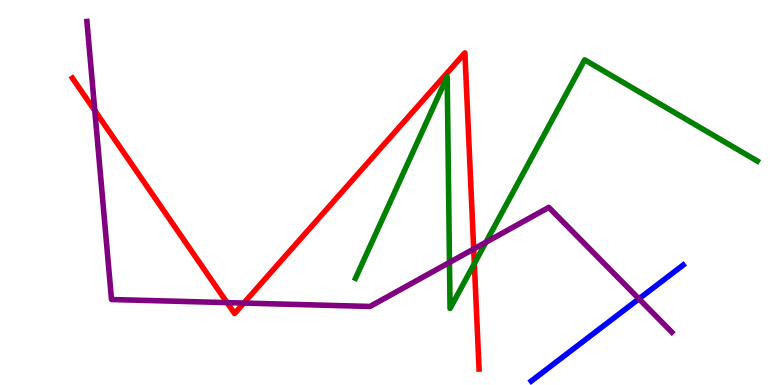[{'lines': ['blue', 'red'], 'intersections': []}, {'lines': ['green', 'red'], 'intersections': [{'x': 6.12, 'y': 3.15}]}, {'lines': ['purple', 'red'], 'intersections': [{'x': 1.22, 'y': 7.13}, {'x': 2.93, 'y': 2.14}, {'x': 3.15, 'y': 2.13}, {'x': 6.11, 'y': 3.53}]}, {'lines': ['blue', 'green'], 'intersections': []}, {'lines': ['blue', 'purple'], 'intersections': [{'x': 8.24, 'y': 2.24}]}, {'lines': ['green', 'purple'], 'intersections': [{'x': 5.8, 'y': 3.18}, {'x': 6.27, 'y': 3.71}]}]